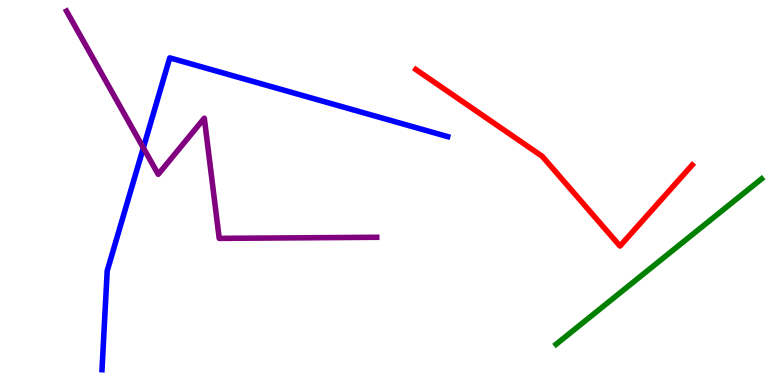[{'lines': ['blue', 'red'], 'intersections': []}, {'lines': ['green', 'red'], 'intersections': []}, {'lines': ['purple', 'red'], 'intersections': []}, {'lines': ['blue', 'green'], 'intersections': []}, {'lines': ['blue', 'purple'], 'intersections': [{'x': 1.85, 'y': 6.16}]}, {'lines': ['green', 'purple'], 'intersections': []}]